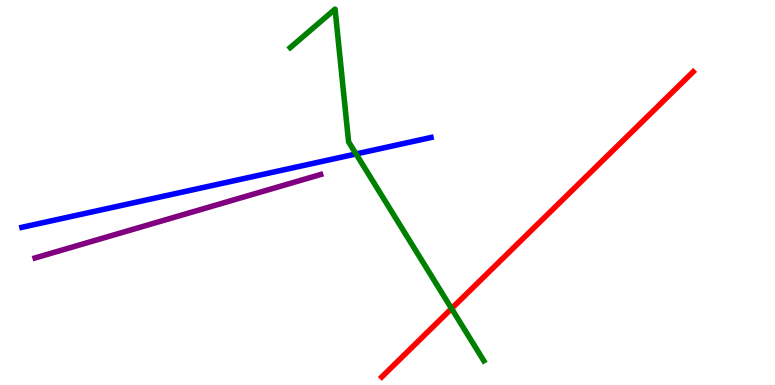[{'lines': ['blue', 'red'], 'intersections': []}, {'lines': ['green', 'red'], 'intersections': [{'x': 5.83, 'y': 1.99}]}, {'lines': ['purple', 'red'], 'intersections': []}, {'lines': ['blue', 'green'], 'intersections': [{'x': 4.59, 'y': 6.0}]}, {'lines': ['blue', 'purple'], 'intersections': []}, {'lines': ['green', 'purple'], 'intersections': []}]